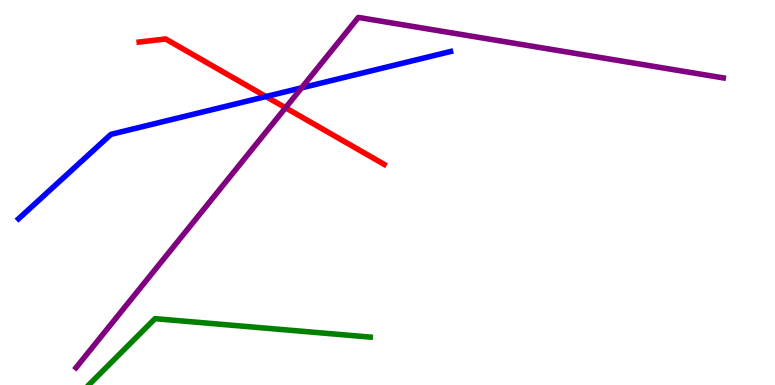[{'lines': ['blue', 'red'], 'intersections': [{'x': 3.43, 'y': 7.49}]}, {'lines': ['green', 'red'], 'intersections': []}, {'lines': ['purple', 'red'], 'intersections': [{'x': 3.68, 'y': 7.2}]}, {'lines': ['blue', 'green'], 'intersections': []}, {'lines': ['blue', 'purple'], 'intersections': [{'x': 3.89, 'y': 7.72}]}, {'lines': ['green', 'purple'], 'intersections': []}]